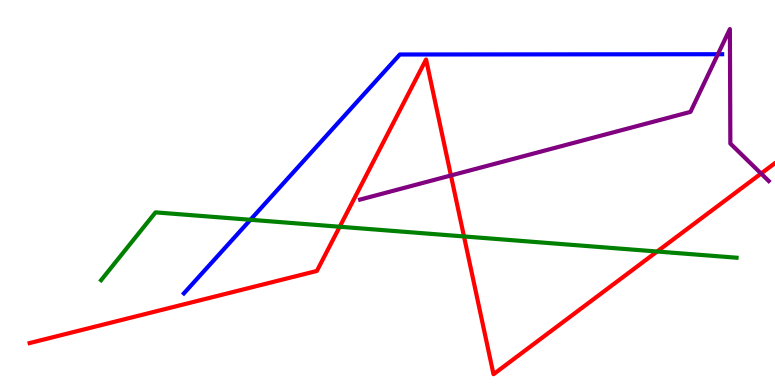[{'lines': ['blue', 'red'], 'intersections': []}, {'lines': ['green', 'red'], 'intersections': [{'x': 4.38, 'y': 4.11}, {'x': 5.99, 'y': 3.86}, {'x': 8.48, 'y': 3.47}]}, {'lines': ['purple', 'red'], 'intersections': [{'x': 5.82, 'y': 5.44}, {'x': 9.82, 'y': 5.49}]}, {'lines': ['blue', 'green'], 'intersections': [{'x': 3.23, 'y': 4.29}]}, {'lines': ['blue', 'purple'], 'intersections': [{'x': 9.26, 'y': 8.59}]}, {'lines': ['green', 'purple'], 'intersections': []}]